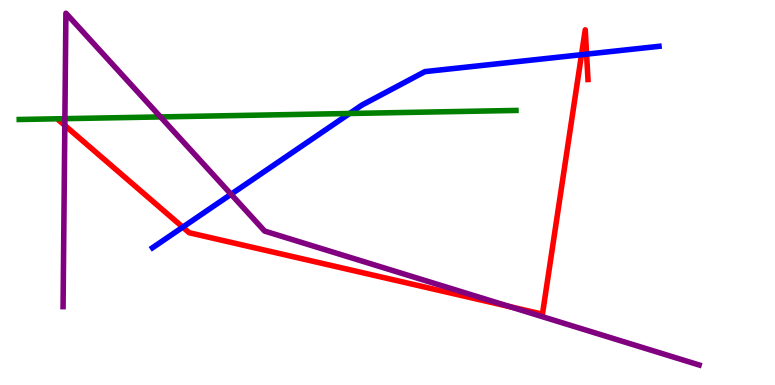[{'lines': ['blue', 'red'], 'intersections': [{'x': 2.36, 'y': 4.1}, {'x': 7.5, 'y': 8.58}, {'x': 7.57, 'y': 8.59}]}, {'lines': ['green', 'red'], 'intersections': []}, {'lines': ['purple', 'red'], 'intersections': [{'x': 0.836, 'y': 6.74}, {'x': 6.58, 'y': 2.03}]}, {'lines': ['blue', 'green'], 'intersections': [{'x': 4.51, 'y': 7.05}]}, {'lines': ['blue', 'purple'], 'intersections': [{'x': 2.98, 'y': 4.95}]}, {'lines': ['green', 'purple'], 'intersections': [{'x': 0.837, 'y': 6.92}, {'x': 2.07, 'y': 6.96}]}]